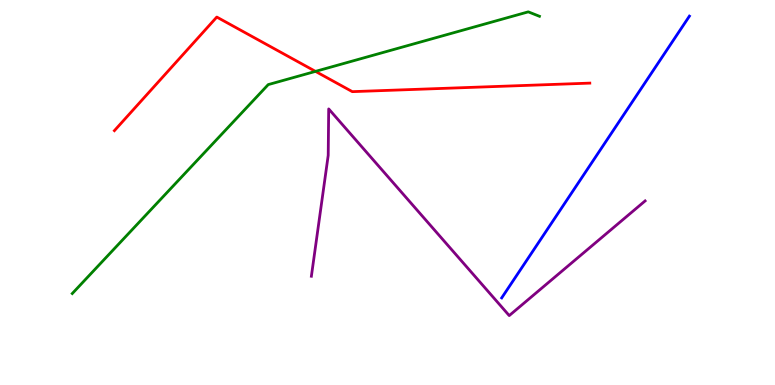[{'lines': ['blue', 'red'], 'intersections': []}, {'lines': ['green', 'red'], 'intersections': [{'x': 4.07, 'y': 8.15}]}, {'lines': ['purple', 'red'], 'intersections': []}, {'lines': ['blue', 'green'], 'intersections': []}, {'lines': ['blue', 'purple'], 'intersections': []}, {'lines': ['green', 'purple'], 'intersections': []}]